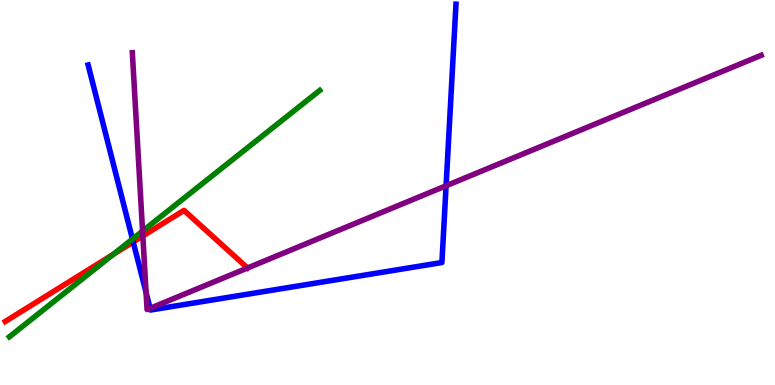[{'lines': ['blue', 'red'], 'intersections': [{'x': 1.72, 'y': 3.72}]}, {'lines': ['green', 'red'], 'intersections': [{'x': 1.46, 'y': 3.39}]}, {'lines': ['purple', 'red'], 'intersections': [{'x': 1.84, 'y': 3.87}, {'x': 3.19, 'y': 3.04}]}, {'lines': ['blue', 'green'], 'intersections': [{'x': 1.71, 'y': 3.79}]}, {'lines': ['blue', 'purple'], 'intersections': [{'x': 1.89, 'y': 2.4}, {'x': 1.94, 'y': 1.99}, {'x': 5.76, 'y': 5.17}]}, {'lines': ['green', 'purple'], 'intersections': [{'x': 1.84, 'y': 4.0}]}]